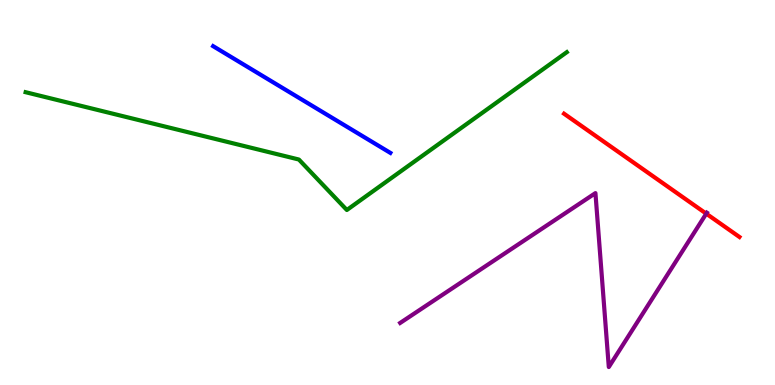[{'lines': ['blue', 'red'], 'intersections': []}, {'lines': ['green', 'red'], 'intersections': []}, {'lines': ['purple', 'red'], 'intersections': [{'x': 9.11, 'y': 4.45}]}, {'lines': ['blue', 'green'], 'intersections': []}, {'lines': ['blue', 'purple'], 'intersections': []}, {'lines': ['green', 'purple'], 'intersections': []}]